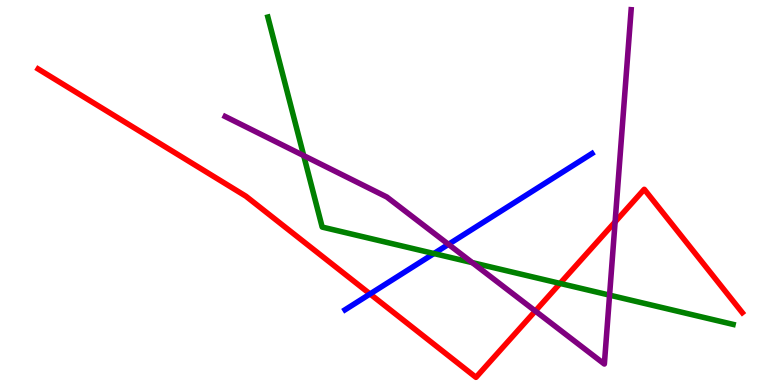[{'lines': ['blue', 'red'], 'intersections': [{'x': 4.77, 'y': 2.36}]}, {'lines': ['green', 'red'], 'intersections': [{'x': 7.23, 'y': 2.64}]}, {'lines': ['purple', 'red'], 'intersections': [{'x': 6.91, 'y': 1.92}, {'x': 7.94, 'y': 4.24}]}, {'lines': ['blue', 'green'], 'intersections': [{'x': 5.6, 'y': 3.41}]}, {'lines': ['blue', 'purple'], 'intersections': [{'x': 5.79, 'y': 3.65}]}, {'lines': ['green', 'purple'], 'intersections': [{'x': 3.92, 'y': 5.96}, {'x': 6.09, 'y': 3.18}, {'x': 7.87, 'y': 2.33}]}]